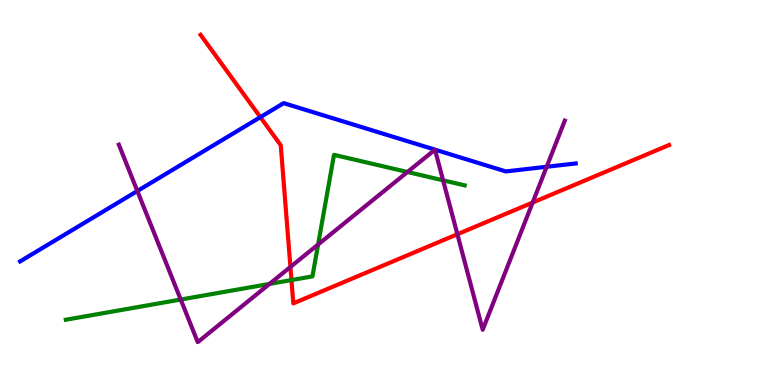[{'lines': ['blue', 'red'], 'intersections': [{'x': 3.36, 'y': 6.96}]}, {'lines': ['green', 'red'], 'intersections': [{'x': 3.76, 'y': 2.73}]}, {'lines': ['purple', 'red'], 'intersections': [{'x': 3.75, 'y': 3.07}, {'x': 5.9, 'y': 3.92}, {'x': 6.87, 'y': 4.74}]}, {'lines': ['blue', 'green'], 'intersections': []}, {'lines': ['blue', 'purple'], 'intersections': [{'x': 1.77, 'y': 5.04}, {'x': 7.05, 'y': 5.67}]}, {'lines': ['green', 'purple'], 'intersections': [{'x': 2.33, 'y': 2.22}, {'x': 3.48, 'y': 2.63}, {'x': 4.1, 'y': 3.65}, {'x': 5.26, 'y': 5.53}, {'x': 5.72, 'y': 5.32}]}]